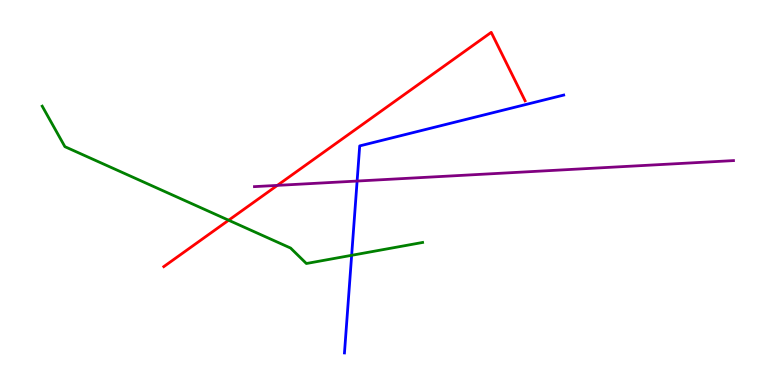[{'lines': ['blue', 'red'], 'intersections': []}, {'lines': ['green', 'red'], 'intersections': [{'x': 2.95, 'y': 4.28}]}, {'lines': ['purple', 'red'], 'intersections': [{'x': 3.58, 'y': 5.18}]}, {'lines': ['blue', 'green'], 'intersections': [{'x': 4.54, 'y': 3.37}]}, {'lines': ['blue', 'purple'], 'intersections': [{'x': 4.61, 'y': 5.3}]}, {'lines': ['green', 'purple'], 'intersections': []}]